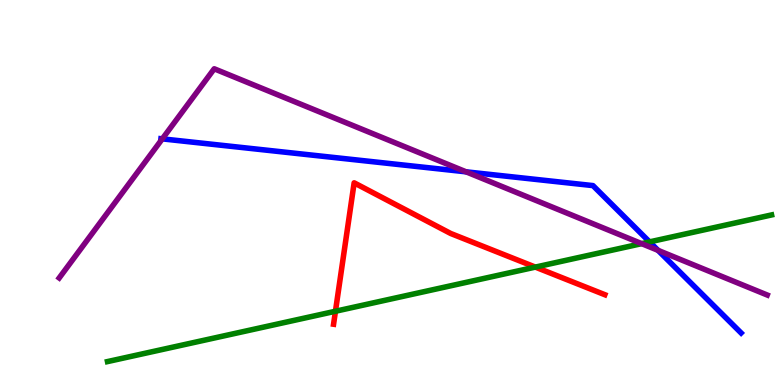[{'lines': ['blue', 'red'], 'intersections': []}, {'lines': ['green', 'red'], 'intersections': [{'x': 4.33, 'y': 1.92}, {'x': 6.91, 'y': 3.06}]}, {'lines': ['purple', 'red'], 'intersections': []}, {'lines': ['blue', 'green'], 'intersections': [{'x': 8.38, 'y': 3.72}]}, {'lines': ['blue', 'purple'], 'intersections': [{'x': 2.09, 'y': 6.39}, {'x': 6.01, 'y': 5.54}, {'x': 8.49, 'y': 3.5}]}, {'lines': ['green', 'purple'], 'intersections': [{'x': 8.28, 'y': 3.67}]}]